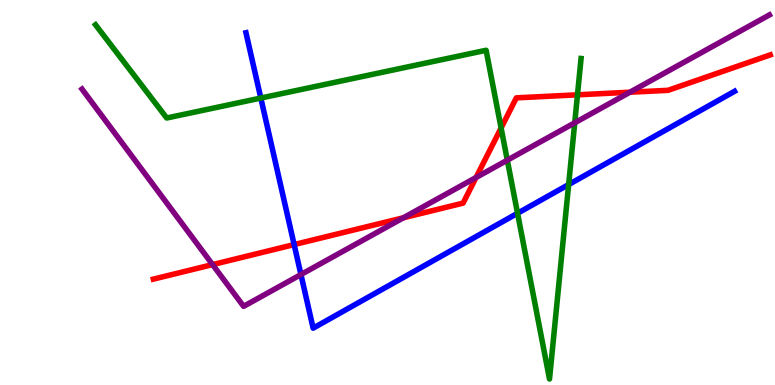[{'lines': ['blue', 'red'], 'intersections': [{'x': 3.8, 'y': 3.65}]}, {'lines': ['green', 'red'], 'intersections': [{'x': 6.47, 'y': 6.68}, {'x': 7.45, 'y': 7.54}]}, {'lines': ['purple', 'red'], 'intersections': [{'x': 2.74, 'y': 3.13}, {'x': 5.21, 'y': 4.34}, {'x': 6.14, 'y': 5.39}, {'x': 8.13, 'y': 7.6}]}, {'lines': ['blue', 'green'], 'intersections': [{'x': 3.37, 'y': 7.45}, {'x': 6.68, 'y': 4.46}, {'x': 7.34, 'y': 5.21}]}, {'lines': ['blue', 'purple'], 'intersections': [{'x': 3.88, 'y': 2.87}]}, {'lines': ['green', 'purple'], 'intersections': [{'x': 6.55, 'y': 5.84}, {'x': 7.42, 'y': 6.81}]}]